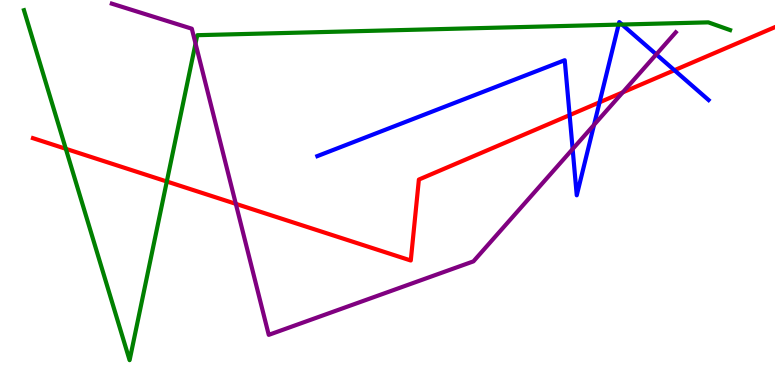[{'lines': ['blue', 'red'], 'intersections': [{'x': 7.35, 'y': 7.01}, {'x': 7.74, 'y': 7.34}, {'x': 8.7, 'y': 8.18}]}, {'lines': ['green', 'red'], 'intersections': [{'x': 0.849, 'y': 6.14}, {'x': 2.15, 'y': 5.29}]}, {'lines': ['purple', 'red'], 'intersections': [{'x': 3.04, 'y': 4.71}, {'x': 8.04, 'y': 7.6}]}, {'lines': ['blue', 'green'], 'intersections': [{'x': 7.98, 'y': 9.36}, {'x': 8.03, 'y': 9.36}]}, {'lines': ['blue', 'purple'], 'intersections': [{'x': 7.39, 'y': 6.13}, {'x': 7.66, 'y': 6.76}, {'x': 8.47, 'y': 8.59}]}, {'lines': ['green', 'purple'], 'intersections': [{'x': 2.52, 'y': 8.87}]}]